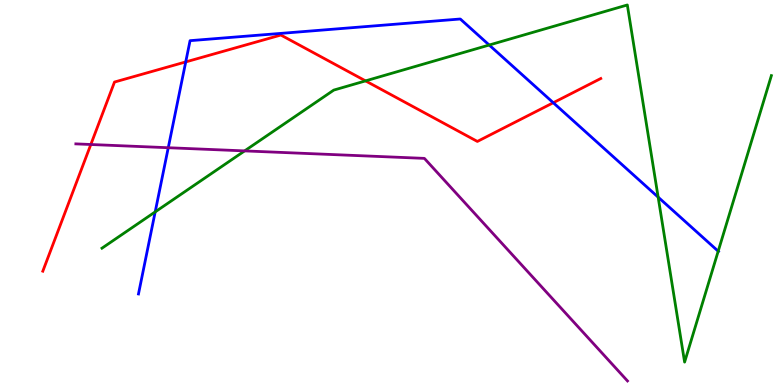[{'lines': ['blue', 'red'], 'intersections': [{'x': 2.4, 'y': 8.39}, {'x': 7.14, 'y': 7.33}]}, {'lines': ['green', 'red'], 'intersections': [{'x': 4.72, 'y': 7.9}]}, {'lines': ['purple', 'red'], 'intersections': [{'x': 1.17, 'y': 6.25}]}, {'lines': ['blue', 'green'], 'intersections': [{'x': 2.0, 'y': 4.5}, {'x': 6.31, 'y': 8.83}, {'x': 8.49, 'y': 4.88}, {'x': 9.27, 'y': 3.48}]}, {'lines': ['blue', 'purple'], 'intersections': [{'x': 2.17, 'y': 6.16}]}, {'lines': ['green', 'purple'], 'intersections': [{'x': 3.16, 'y': 6.08}]}]